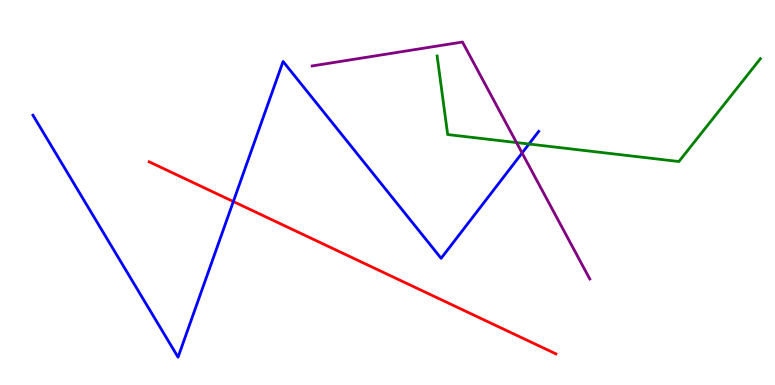[{'lines': ['blue', 'red'], 'intersections': [{'x': 3.01, 'y': 4.77}]}, {'lines': ['green', 'red'], 'intersections': []}, {'lines': ['purple', 'red'], 'intersections': []}, {'lines': ['blue', 'green'], 'intersections': [{'x': 6.83, 'y': 6.26}]}, {'lines': ['blue', 'purple'], 'intersections': [{'x': 6.74, 'y': 6.03}]}, {'lines': ['green', 'purple'], 'intersections': [{'x': 6.66, 'y': 6.3}]}]